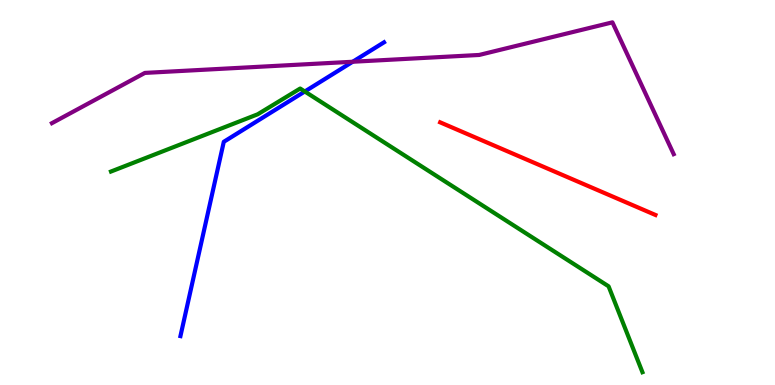[{'lines': ['blue', 'red'], 'intersections': []}, {'lines': ['green', 'red'], 'intersections': []}, {'lines': ['purple', 'red'], 'intersections': []}, {'lines': ['blue', 'green'], 'intersections': [{'x': 3.93, 'y': 7.62}]}, {'lines': ['blue', 'purple'], 'intersections': [{'x': 4.55, 'y': 8.4}]}, {'lines': ['green', 'purple'], 'intersections': []}]